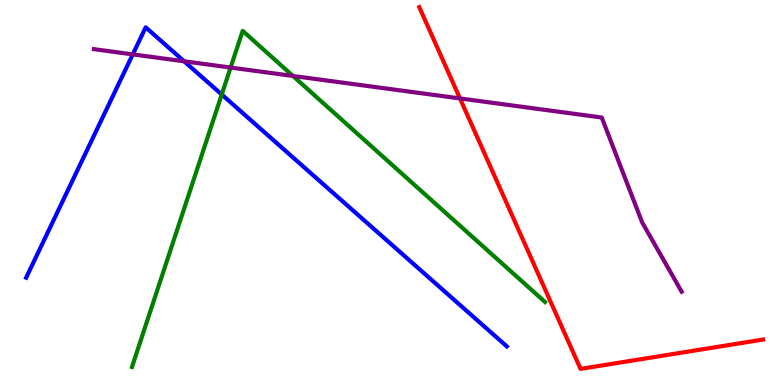[{'lines': ['blue', 'red'], 'intersections': []}, {'lines': ['green', 'red'], 'intersections': []}, {'lines': ['purple', 'red'], 'intersections': [{'x': 5.94, 'y': 7.44}]}, {'lines': ['blue', 'green'], 'intersections': [{'x': 2.86, 'y': 7.55}]}, {'lines': ['blue', 'purple'], 'intersections': [{'x': 1.71, 'y': 8.59}, {'x': 2.38, 'y': 8.41}]}, {'lines': ['green', 'purple'], 'intersections': [{'x': 2.98, 'y': 8.25}, {'x': 3.78, 'y': 8.03}]}]